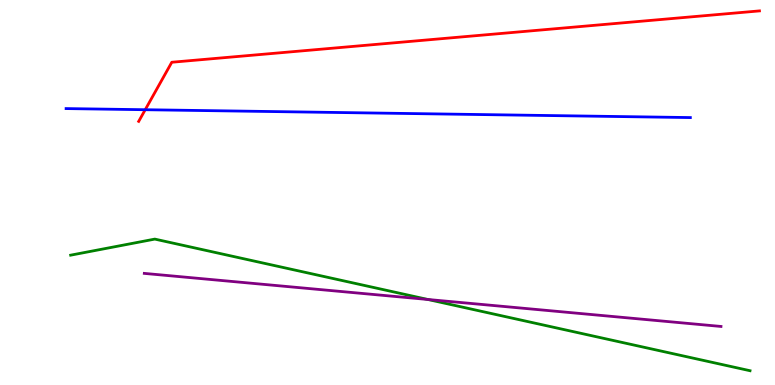[{'lines': ['blue', 'red'], 'intersections': [{'x': 1.87, 'y': 7.15}]}, {'lines': ['green', 'red'], 'intersections': []}, {'lines': ['purple', 'red'], 'intersections': []}, {'lines': ['blue', 'green'], 'intersections': []}, {'lines': ['blue', 'purple'], 'intersections': []}, {'lines': ['green', 'purple'], 'intersections': [{'x': 5.52, 'y': 2.22}]}]